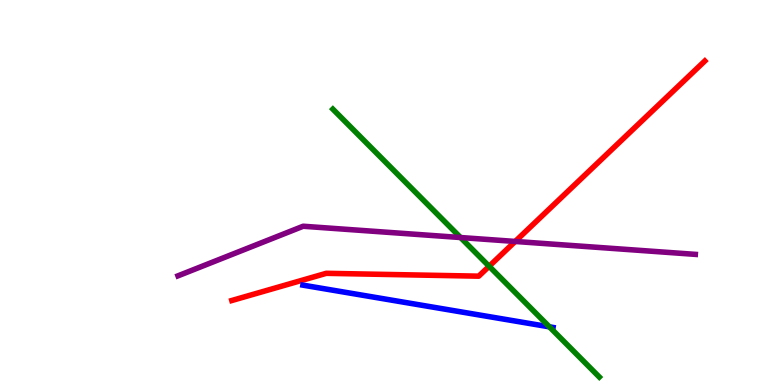[{'lines': ['blue', 'red'], 'intersections': []}, {'lines': ['green', 'red'], 'intersections': [{'x': 6.31, 'y': 3.08}]}, {'lines': ['purple', 'red'], 'intersections': [{'x': 6.65, 'y': 3.73}]}, {'lines': ['blue', 'green'], 'intersections': [{'x': 7.09, 'y': 1.51}]}, {'lines': ['blue', 'purple'], 'intersections': []}, {'lines': ['green', 'purple'], 'intersections': [{'x': 5.94, 'y': 3.83}]}]